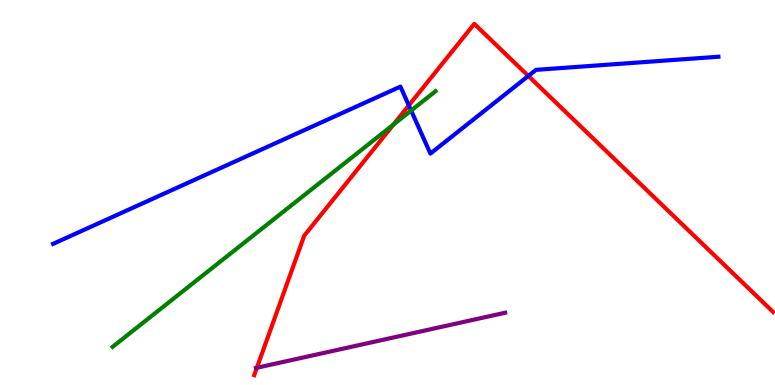[{'lines': ['blue', 'red'], 'intersections': [{'x': 5.28, 'y': 7.26}, {'x': 6.82, 'y': 8.03}]}, {'lines': ['green', 'red'], 'intersections': [{'x': 5.08, 'y': 6.76}]}, {'lines': ['purple', 'red'], 'intersections': [{'x': 3.31, 'y': 0.448}]}, {'lines': ['blue', 'green'], 'intersections': [{'x': 5.31, 'y': 7.13}]}, {'lines': ['blue', 'purple'], 'intersections': []}, {'lines': ['green', 'purple'], 'intersections': []}]